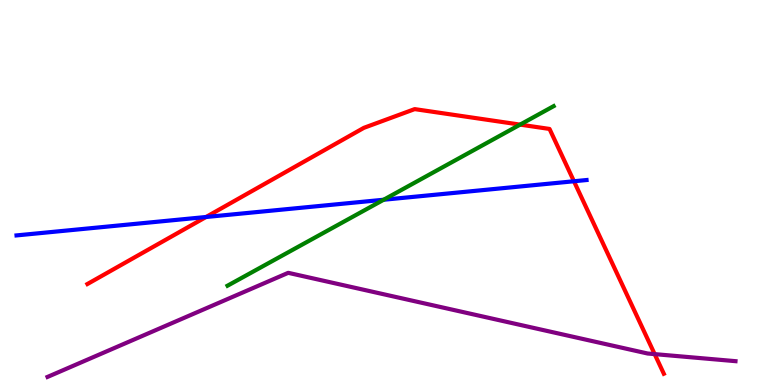[{'lines': ['blue', 'red'], 'intersections': [{'x': 2.66, 'y': 4.36}, {'x': 7.41, 'y': 5.29}]}, {'lines': ['green', 'red'], 'intersections': [{'x': 6.71, 'y': 6.76}]}, {'lines': ['purple', 'red'], 'intersections': [{'x': 8.45, 'y': 0.802}]}, {'lines': ['blue', 'green'], 'intersections': [{'x': 4.95, 'y': 4.81}]}, {'lines': ['blue', 'purple'], 'intersections': []}, {'lines': ['green', 'purple'], 'intersections': []}]